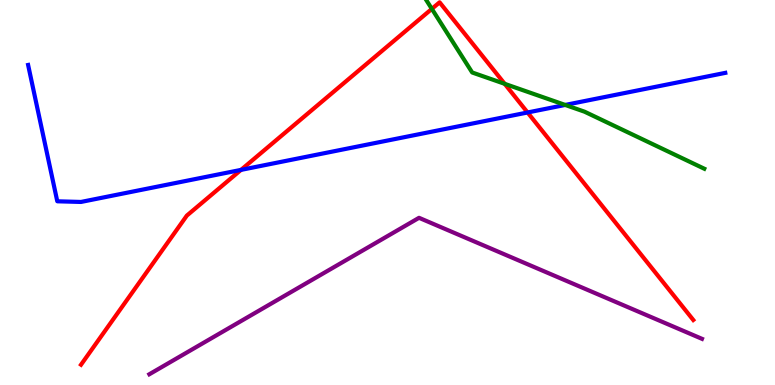[{'lines': ['blue', 'red'], 'intersections': [{'x': 3.11, 'y': 5.59}, {'x': 6.81, 'y': 7.08}]}, {'lines': ['green', 'red'], 'intersections': [{'x': 5.57, 'y': 9.77}, {'x': 6.51, 'y': 7.82}]}, {'lines': ['purple', 'red'], 'intersections': []}, {'lines': ['blue', 'green'], 'intersections': [{'x': 7.29, 'y': 7.27}]}, {'lines': ['blue', 'purple'], 'intersections': []}, {'lines': ['green', 'purple'], 'intersections': []}]